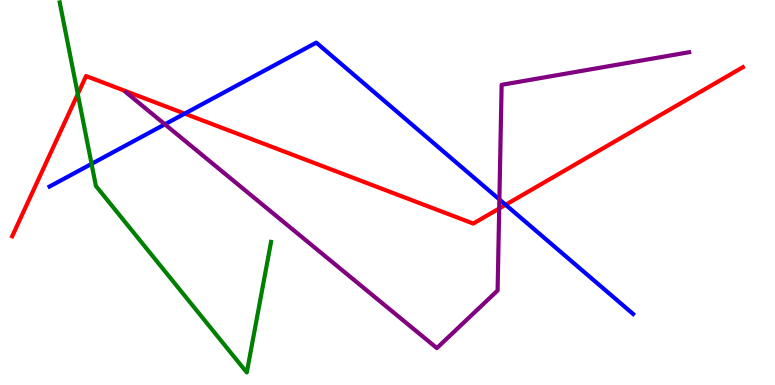[{'lines': ['blue', 'red'], 'intersections': [{'x': 2.38, 'y': 7.05}, {'x': 6.52, 'y': 4.68}]}, {'lines': ['green', 'red'], 'intersections': [{'x': 1.0, 'y': 7.56}]}, {'lines': ['purple', 'red'], 'intersections': [{'x': 6.44, 'y': 4.58}]}, {'lines': ['blue', 'green'], 'intersections': [{'x': 1.18, 'y': 5.74}]}, {'lines': ['blue', 'purple'], 'intersections': [{'x': 2.13, 'y': 6.77}, {'x': 6.44, 'y': 4.82}]}, {'lines': ['green', 'purple'], 'intersections': []}]